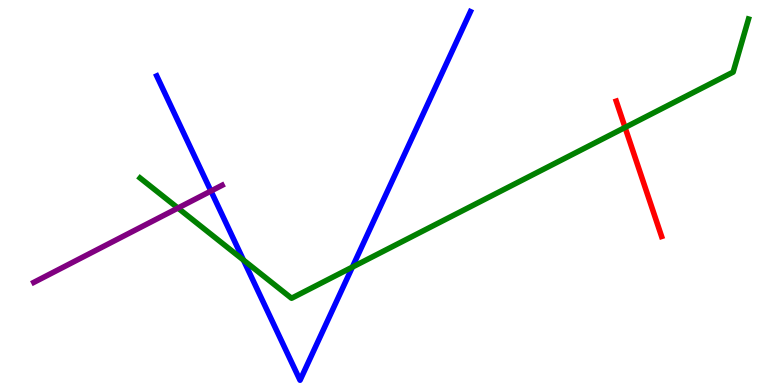[{'lines': ['blue', 'red'], 'intersections': []}, {'lines': ['green', 'red'], 'intersections': [{'x': 8.07, 'y': 6.69}]}, {'lines': ['purple', 'red'], 'intersections': []}, {'lines': ['blue', 'green'], 'intersections': [{'x': 3.14, 'y': 3.25}, {'x': 4.55, 'y': 3.06}]}, {'lines': ['blue', 'purple'], 'intersections': [{'x': 2.72, 'y': 5.04}]}, {'lines': ['green', 'purple'], 'intersections': [{'x': 2.3, 'y': 4.6}]}]